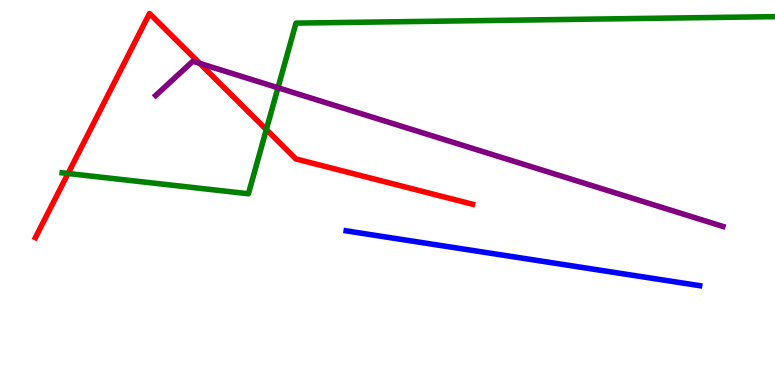[{'lines': ['blue', 'red'], 'intersections': []}, {'lines': ['green', 'red'], 'intersections': [{'x': 0.878, 'y': 5.49}, {'x': 3.44, 'y': 6.64}]}, {'lines': ['purple', 'red'], 'intersections': [{'x': 2.58, 'y': 8.35}]}, {'lines': ['blue', 'green'], 'intersections': []}, {'lines': ['blue', 'purple'], 'intersections': []}, {'lines': ['green', 'purple'], 'intersections': [{'x': 3.59, 'y': 7.72}]}]